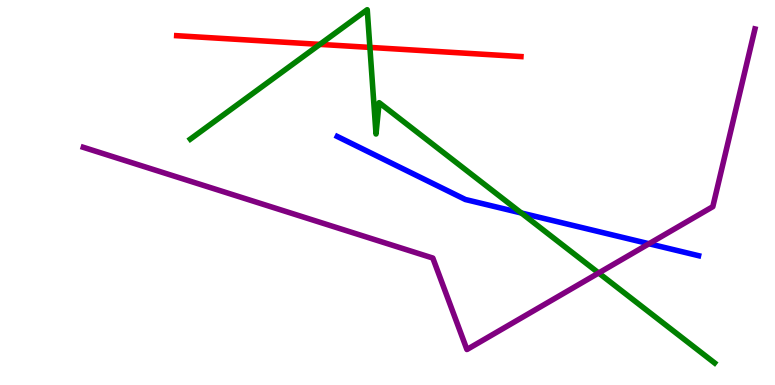[{'lines': ['blue', 'red'], 'intersections': []}, {'lines': ['green', 'red'], 'intersections': [{'x': 4.13, 'y': 8.85}, {'x': 4.77, 'y': 8.77}]}, {'lines': ['purple', 'red'], 'intersections': []}, {'lines': ['blue', 'green'], 'intersections': [{'x': 6.73, 'y': 4.47}]}, {'lines': ['blue', 'purple'], 'intersections': [{'x': 8.37, 'y': 3.67}]}, {'lines': ['green', 'purple'], 'intersections': [{'x': 7.72, 'y': 2.91}]}]